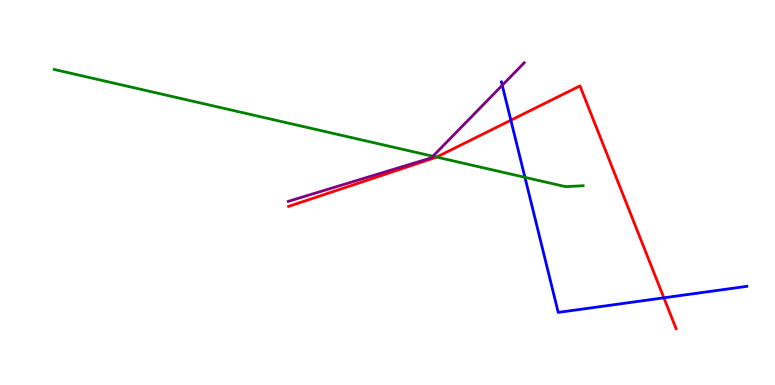[{'lines': ['blue', 'red'], 'intersections': [{'x': 6.59, 'y': 6.88}, {'x': 8.57, 'y': 2.26}]}, {'lines': ['green', 'red'], 'intersections': [{'x': 5.63, 'y': 5.92}]}, {'lines': ['purple', 'red'], 'intersections': []}, {'lines': ['blue', 'green'], 'intersections': [{'x': 6.77, 'y': 5.39}]}, {'lines': ['blue', 'purple'], 'intersections': [{'x': 6.48, 'y': 7.79}]}, {'lines': ['green', 'purple'], 'intersections': [{'x': 5.59, 'y': 5.94}]}]